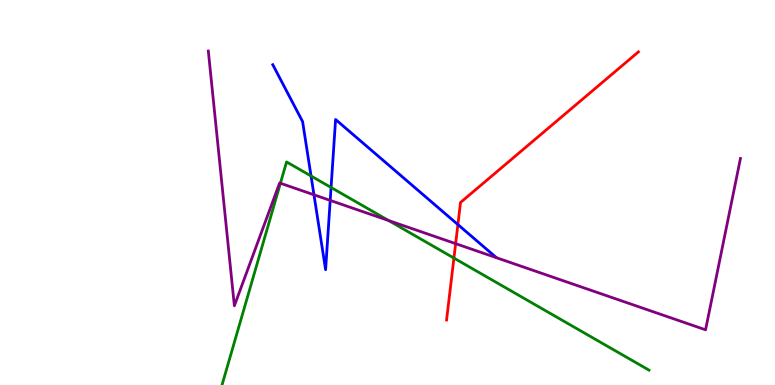[{'lines': ['blue', 'red'], 'intersections': [{'x': 5.91, 'y': 4.17}]}, {'lines': ['green', 'red'], 'intersections': [{'x': 5.86, 'y': 3.3}]}, {'lines': ['purple', 'red'], 'intersections': [{'x': 5.88, 'y': 3.67}]}, {'lines': ['blue', 'green'], 'intersections': [{'x': 4.01, 'y': 5.43}, {'x': 4.27, 'y': 5.13}]}, {'lines': ['blue', 'purple'], 'intersections': [{'x': 4.05, 'y': 4.94}, {'x': 4.26, 'y': 4.79}]}, {'lines': ['green', 'purple'], 'intersections': [{'x': 3.62, 'y': 5.24}, {'x': 5.01, 'y': 4.27}]}]